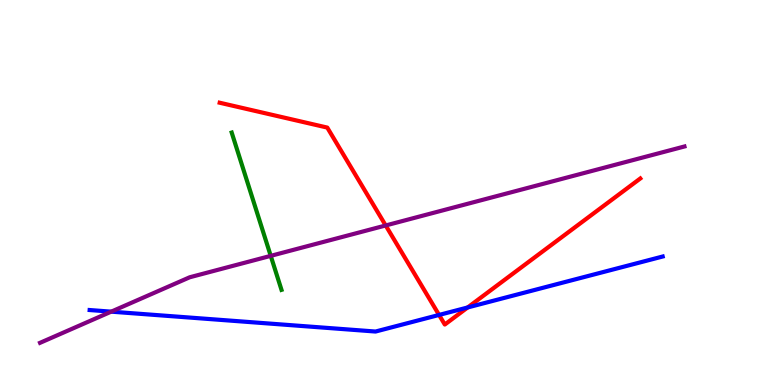[{'lines': ['blue', 'red'], 'intersections': [{'x': 5.67, 'y': 1.82}, {'x': 6.03, 'y': 2.01}]}, {'lines': ['green', 'red'], 'intersections': []}, {'lines': ['purple', 'red'], 'intersections': [{'x': 4.98, 'y': 4.14}]}, {'lines': ['blue', 'green'], 'intersections': []}, {'lines': ['blue', 'purple'], 'intersections': [{'x': 1.43, 'y': 1.91}]}, {'lines': ['green', 'purple'], 'intersections': [{'x': 3.49, 'y': 3.35}]}]